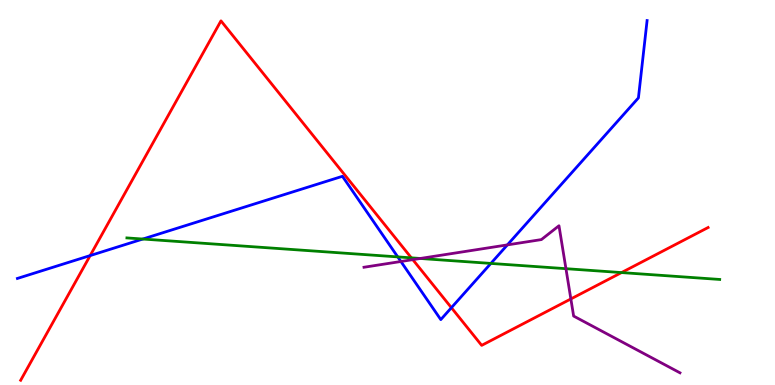[{'lines': ['blue', 'red'], 'intersections': [{'x': 1.16, 'y': 3.36}, {'x': 5.82, 'y': 2.01}]}, {'lines': ['green', 'red'], 'intersections': [{'x': 5.31, 'y': 3.3}, {'x': 8.02, 'y': 2.92}]}, {'lines': ['purple', 'red'], 'intersections': [{'x': 5.33, 'y': 3.26}, {'x': 7.37, 'y': 2.24}]}, {'lines': ['blue', 'green'], 'intersections': [{'x': 1.84, 'y': 3.79}, {'x': 5.13, 'y': 3.33}, {'x': 6.33, 'y': 3.16}]}, {'lines': ['blue', 'purple'], 'intersections': [{'x': 5.17, 'y': 3.21}, {'x': 6.55, 'y': 3.64}]}, {'lines': ['green', 'purple'], 'intersections': [{'x': 5.42, 'y': 3.29}, {'x': 7.3, 'y': 3.02}]}]